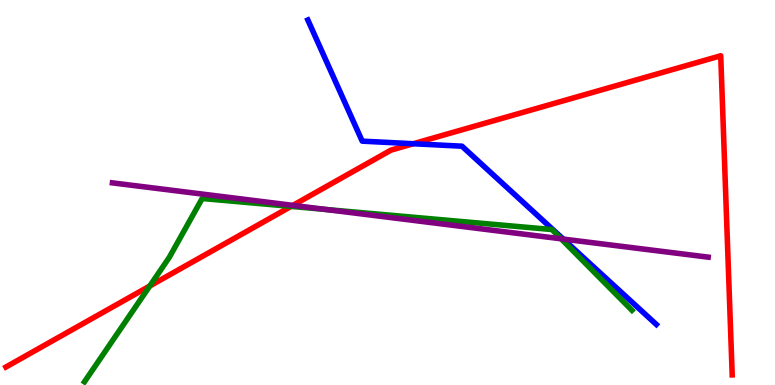[{'lines': ['blue', 'red'], 'intersections': [{'x': 5.33, 'y': 6.27}]}, {'lines': ['green', 'red'], 'intersections': [{'x': 1.93, 'y': 2.57}, {'x': 3.76, 'y': 4.64}]}, {'lines': ['purple', 'red'], 'intersections': [{'x': 3.78, 'y': 4.67}]}, {'lines': ['blue', 'green'], 'intersections': []}, {'lines': ['blue', 'purple'], 'intersections': [{'x': 7.27, 'y': 3.79}]}, {'lines': ['green', 'purple'], 'intersections': [{'x': 4.2, 'y': 4.56}, {'x': 7.24, 'y': 3.8}]}]